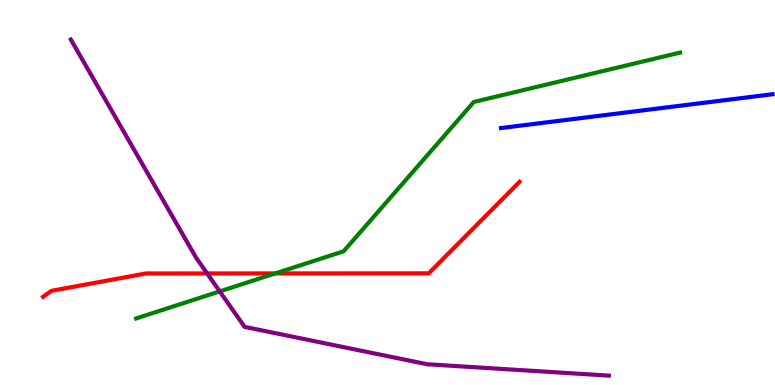[{'lines': ['blue', 'red'], 'intersections': []}, {'lines': ['green', 'red'], 'intersections': [{'x': 3.55, 'y': 2.9}]}, {'lines': ['purple', 'red'], 'intersections': [{'x': 2.67, 'y': 2.9}]}, {'lines': ['blue', 'green'], 'intersections': []}, {'lines': ['blue', 'purple'], 'intersections': []}, {'lines': ['green', 'purple'], 'intersections': [{'x': 2.84, 'y': 2.43}]}]